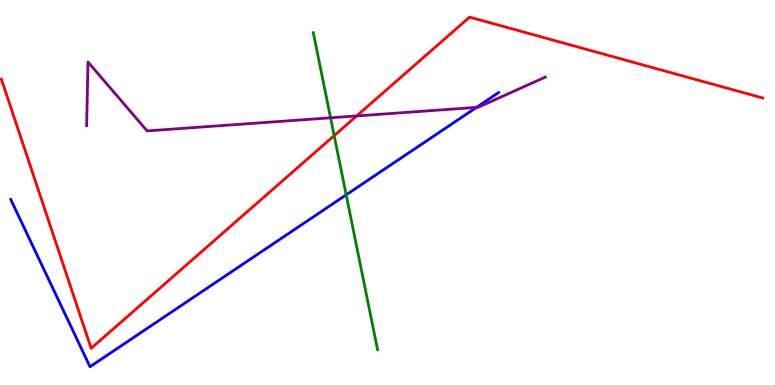[{'lines': ['blue', 'red'], 'intersections': []}, {'lines': ['green', 'red'], 'intersections': [{'x': 4.31, 'y': 6.48}]}, {'lines': ['purple', 'red'], 'intersections': [{'x': 4.6, 'y': 6.99}]}, {'lines': ['blue', 'green'], 'intersections': [{'x': 4.47, 'y': 4.94}]}, {'lines': ['blue', 'purple'], 'intersections': [{'x': 6.15, 'y': 7.21}]}, {'lines': ['green', 'purple'], 'intersections': [{'x': 4.27, 'y': 6.94}]}]